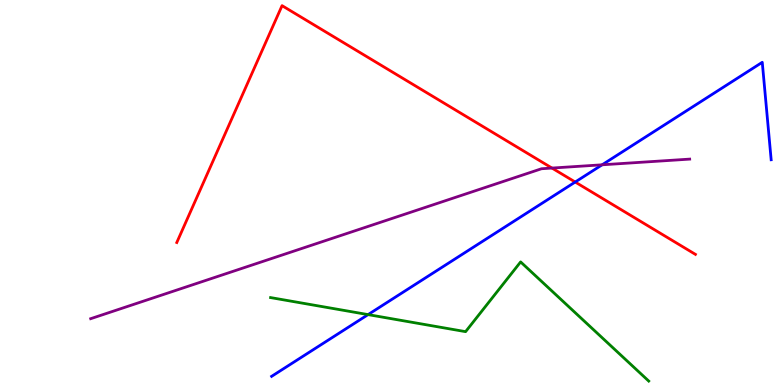[{'lines': ['blue', 'red'], 'intersections': [{'x': 7.42, 'y': 5.27}]}, {'lines': ['green', 'red'], 'intersections': []}, {'lines': ['purple', 'red'], 'intersections': [{'x': 7.12, 'y': 5.63}]}, {'lines': ['blue', 'green'], 'intersections': [{'x': 4.75, 'y': 1.83}]}, {'lines': ['blue', 'purple'], 'intersections': [{'x': 7.77, 'y': 5.72}]}, {'lines': ['green', 'purple'], 'intersections': []}]